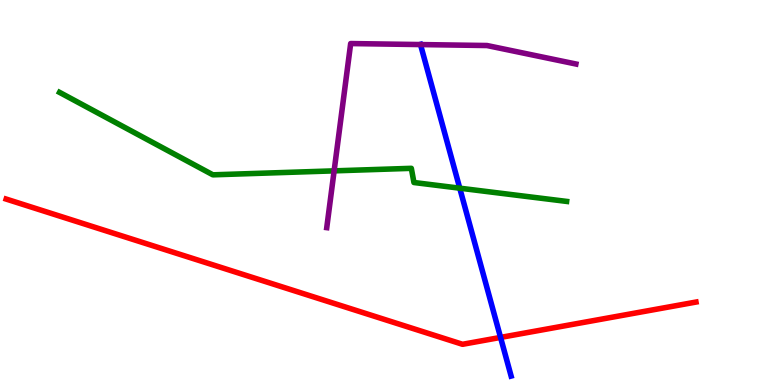[{'lines': ['blue', 'red'], 'intersections': [{'x': 6.46, 'y': 1.24}]}, {'lines': ['green', 'red'], 'intersections': []}, {'lines': ['purple', 'red'], 'intersections': []}, {'lines': ['blue', 'green'], 'intersections': [{'x': 5.93, 'y': 5.11}]}, {'lines': ['blue', 'purple'], 'intersections': [{'x': 5.43, 'y': 8.84}]}, {'lines': ['green', 'purple'], 'intersections': [{'x': 4.31, 'y': 5.56}]}]